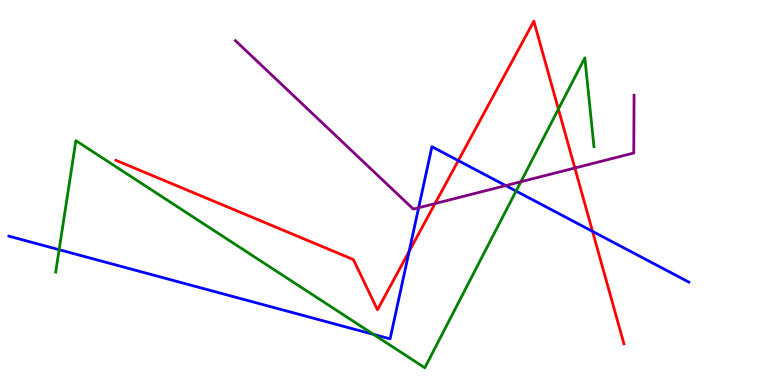[{'lines': ['blue', 'red'], 'intersections': [{'x': 5.28, 'y': 3.47}, {'x': 5.91, 'y': 5.83}, {'x': 7.65, 'y': 3.99}]}, {'lines': ['green', 'red'], 'intersections': [{'x': 7.21, 'y': 7.17}]}, {'lines': ['purple', 'red'], 'intersections': [{'x': 5.61, 'y': 4.71}, {'x': 7.42, 'y': 5.64}]}, {'lines': ['blue', 'green'], 'intersections': [{'x': 0.763, 'y': 3.51}, {'x': 4.82, 'y': 1.31}, {'x': 6.66, 'y': 5.04}]}, {'lines': ['blue', 'purple'], 'intersections': [{'x': 5.4, 'y': 4.6}, {'x': 6.53, 'y': 5.18}]}, {'lines': ['green', 'purple'], 'intersections': [{'x': 6.72, 'y': 5.28}]}]